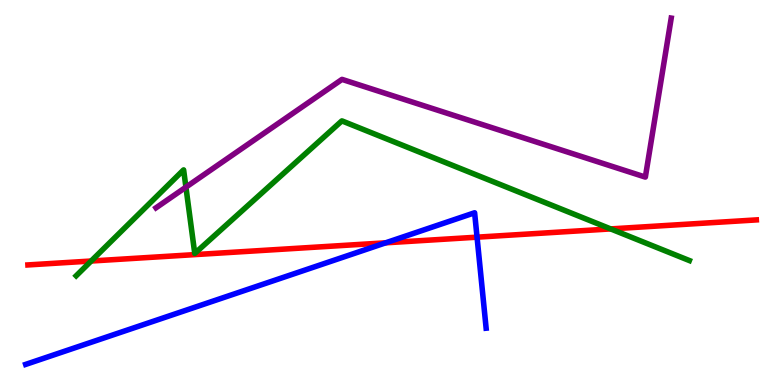[{'lines': ['blue', 'red'], 'intersections': [{'x': 4.98, 'y': 3.69}, {'x': 6.16, 'y': 3.84}]}, {'lines': ['green', 'red'], 'intersections': [{'x': 1.18, 'y': 3.22}, {'x': 7.88, 'y': 4.05}]}, {'lines': ['purple', 'red'], 'intersections': []}, {'lines': ['blue', 'green'], 'intersections': []}, {'lines': ['blue', 'purple'], 'intersections': []}, {'lines': ['green', 'purple'], 'intersections': [{'x': 2.4, 'y': 5.14}]}]